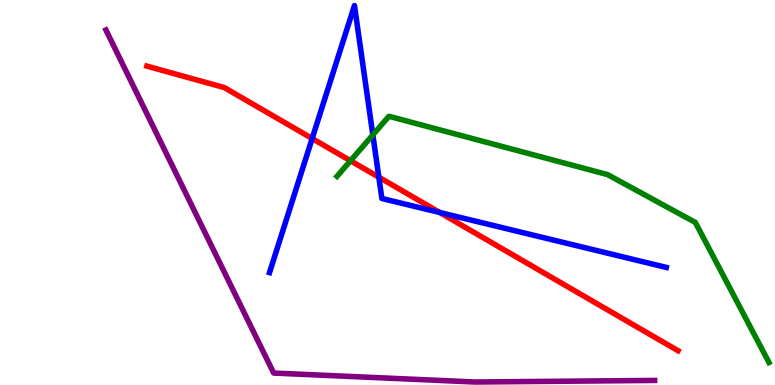[{'lines': ['blue', 'red'], 'intersections': [{'x': 4.03, 'y': 6.4}, {'x': 4.89, 'y': 5.4}, {'x': 5.67, 'y': 4.48}]}, {'lines': ['green', 'red'], 'intersections': [{'x': 4.52, 'y': 5.82}]}, {'lines': ['purple', 'red'], 'intersections': []}, {'lines': ['blue', 'green'], 'intersections': [{'x': 4.81, 'y': 6.5}]}, {'lines': ['blue', 'purple'], 'intersections': []}, {'lines': ['green', 'purple'], 'intersections': []}]